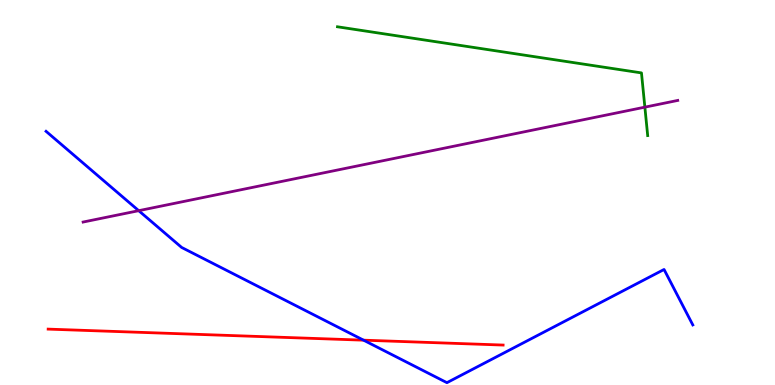[{'lines': ['blue', 'red'], 'intersections': [{'x': 4.69, 'y': 1.16}]}, {'lines': ['green', 'red'], 'intersections': []}, {'lines': ['purple', 'red'], 'intersections': []}, {'lines': ['blue', 'green'], 'intersections': []}, {'lines': ['blue', 'purple'], 'intersections': [{'x': 1.79, 'y': 4.53}]}, {'lines': ['green', 'purple'], 'intersections': [{'x': 8.32, 'y': 7.22}]}]